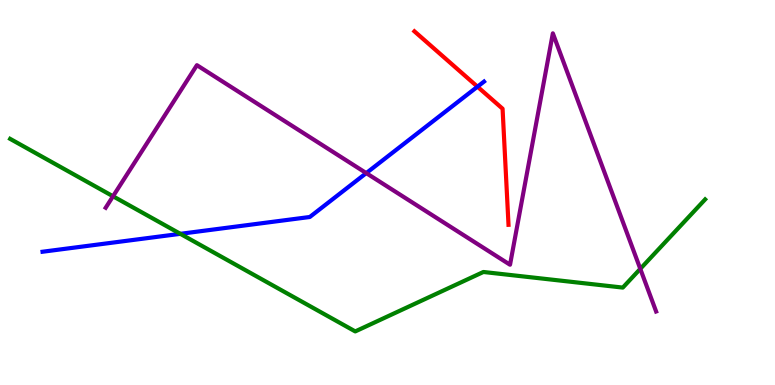[{'lines': ['blue', 'red'], 'intersections': [{'x': 6.16, 'y': 7.75}]}, {'lines': ['green', 'red'], 'intersections': []}, {'lines': ['purple', 'red'], 'intersections': []}, {'lines': ['blue', 'green'], 'intersections': [{'x': 2.33, 'y': 3.93}]}, {'lines': ['blue', 'purple'], 'intersections': [{'x': 4.73, 'y': 5.5}]}, {'lines': ['green', 'purple'], 'intersections': [{'x': 1.46, 'y': 4.9}, {'x': 8.26, 'y': 3.02}]}]